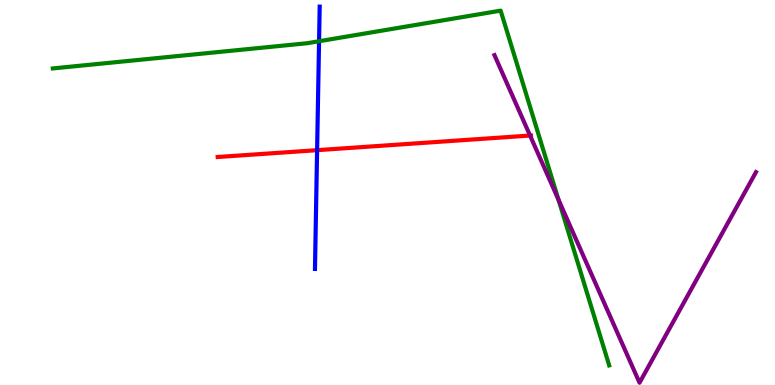[{'lines': ['blue', 'red'], 'intersections': [{'x': 4.09, 'y': 6.1}]}, {'lines': ['green', 'red'], 'intersections': []}, {'lines': ['purple', 'red'], 'intersections': [{'x': 6.84, 'y': 6.48}]}, {'lines': ['blue', 'green'], 'intersections': [{'x': 4.12, 'y': 8.93}]}, {'lines': ['blue', 'purple'], 'intersections': []}, {'lines': ['green', 'purple'], 'intersections': [{'x': 7.21, 'y': 4.81}]}]